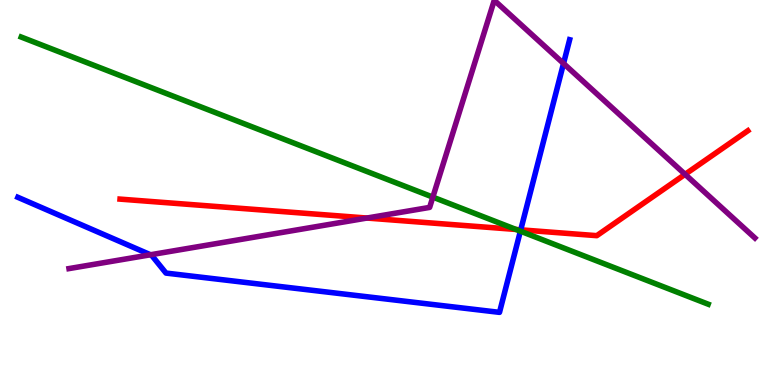[{'lines': ['blue', 'red'], 'intersections': [{'x': 6.72, 'y': 4.03}]}, {'lines': ['green', 'red'], 'intersections': [{'x': 6.66, 'y': 4.04}]}, {'lines': ['purple', 'red'], 'intersections': [{'x': 4.73, 'y': 4.34}, {'x': 8.84, 'y': 5.47}]}, {'lines': ['blue', 'green'], 'intersections': [{'x': 6.71, 'y': 4.0}]}, {'lines': ['blue', 'purple'], 'intersections': [{'x': 1.94, 'y': 3.38}, {'x': 7.27, 'y': 8.35}]}, {'lines': ['green', 'purple'], 'intersections': [{'x': 5.59, 'y': 4.88}]}]